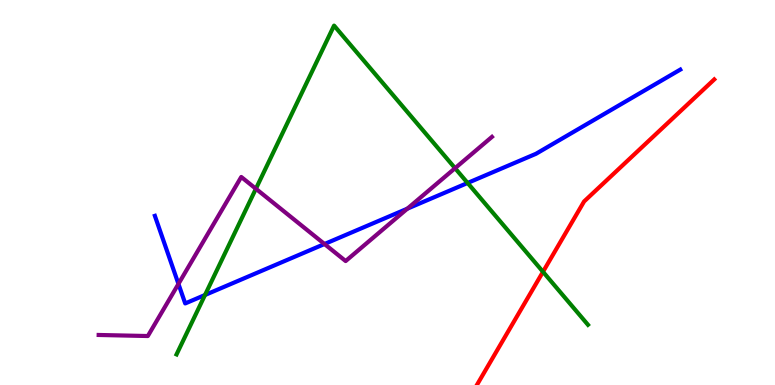[{'lines': ['blue', 'red'], 'intersections': []}, {'lines': ['green', 'red'], 'intersections': [{'x': 7.01, 'y': 2.94}]}, {'lines': ['purple', 'red'], 'intersections': []}, {'lines': ['blue', 'green'], 'intersections': [{'x': 2.65, 'y': 2.34}, {'x': 6.03, 'y': 5.25}]}, {'lines': ['blue', 'purple'], 'intersections': [{'x': 2.3, 'y': 2.63}, {'x': 4.19, 'y': 3.66}, {'x': 5.26, 'y': 4.58}]}, {'lines': ['green', 'purple'], 'intersections': [{'x': 3.3, 'y': 5.1}, {'x': 5.87, 'y': 5.63}]}]